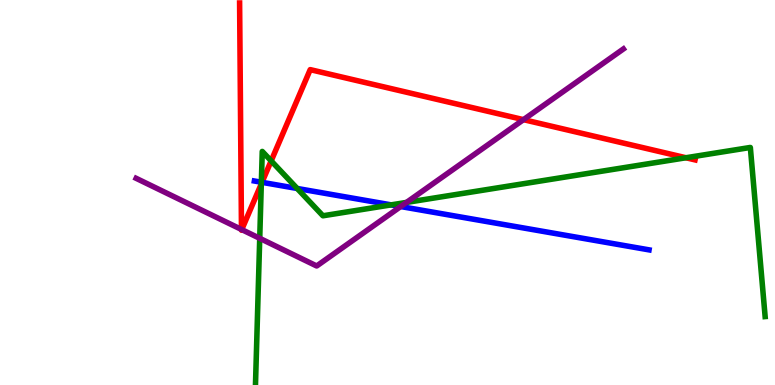[{'lines': ['blue', 'red'], 'intersections': [{'x': 3.38, 'y': 5.26}]}, {'lines': ['green', 'red'], 'intersections': [{'x': 3.37, 'y': 5.22}, {'x': 3.5, 'y': 5.82}, {'x': 8.85, 'y': 5.9}]}, {'lines': ['purple', 'red'], 'intersections': [{'x': 3.12, 'y': 4.04}, {'x': 3.12, 'y': 4.04}, {'x': 6.75, 'y': 6.89}]}, {'lines': ['blue', 'green'], 'intersections': [{'x': 3.37, 'y': 5.27}, {'x': 3.83, 'y': 5.1}, {'x': 5.05, 'y': 4.68}]}, {'lines': ['blue', 'purple'], 'intersections': [{'x': 5.17, 'y': 4.64}]}, {'lines': ['green', 'purple'], 'intersections': [{'x': 3.35, 'y': 3.81}, {'x': 5.25, 'y': 4.74}]}]